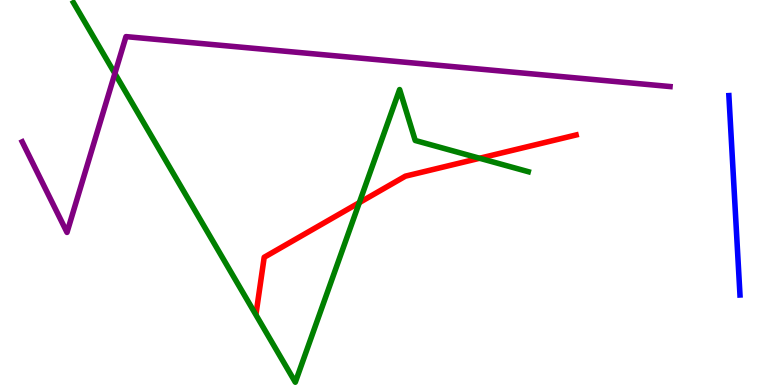[{'lines': ['blue', 'red'], 'intersections': []}, {'lines': ['green', 'red'], 'intersections': [{'x': 4.64, 'y': 4.74}, {'x': 6.19, 'y': 5.89}]}, {'lines': ['purple', 'red'], 'intersections': []}, {'lines': ['blue', 'green'], 'intersections': []}, {'lines': ['blue', 'purple'], 'intersections': []}, {'lines': ['green', 'purple'], 'intersections': [{'x': 1.48, 'y': 8.09}]}]